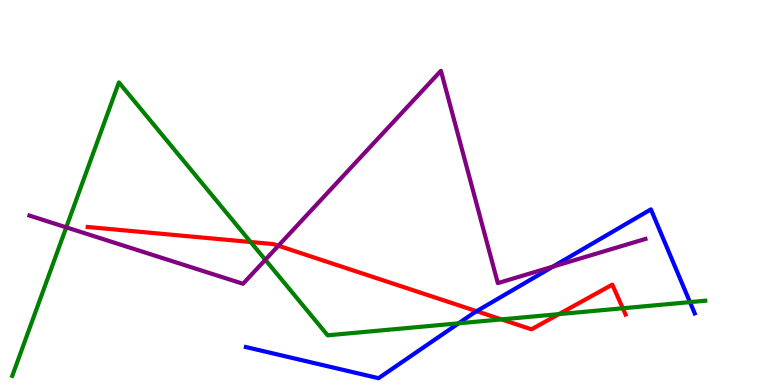[{'lines': ['blue', 'red'], 'intersections': [{'x': 6.15, 'y': 1.92}]}, {'lines': ['green', 'red'], 'intersections': [{'x': 3.23, 'y': 3.71}, {'x': 6.47, 'y': 1.7}, {'x': 7.21, 'y': 1.84}, {'x': 8.04, 'y': 1.99}]}, {'lines': ['purple', 'red'], 'intersections': [{'x': 3.59, 'y': 3.62}]}, {'lines': ['blue', 'green'], 'intersections': [{'x': 5.92, 'y': 1.6}, {'x': 8.9, 'y': 2.15}]}, {'lines': ['blue', 'purple'], 'intersections': [{'x': 7.13, 'y': 3.07}]}, {'lines': ['green', 'purple'], 'intersections': [{'x': 0.855, 'y': 4.1}, {'x': 3.42, 'y': 3.25}]}]